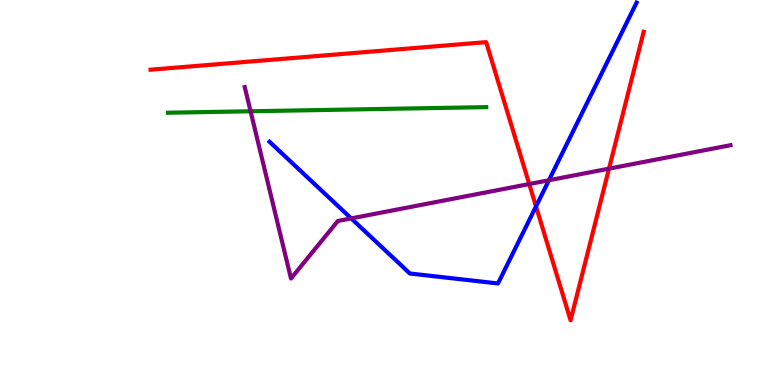[{'lines': ['blue', 'red'], 'intersections': [{'x': 6.92, 'y': 4.64}]}, {'lines': ['green', 'red'], 'intersections': []}, {'lines': ['purple', 'red'], 'intersections': [{'x': 6.83, 'y': 5.22}, {'x': 7.86, 'y': 5.62}]}, {'lines': ['blue', 'green'], 'intersections': []}, {'lines': ['blue', 'purple'], 'intersections': [{'x': 4.53, 'y': 4.33}, {'x': 7.08, 'y': 5.32}]}, {'lines': ['green', 'purple'], 'intersections': [{'x': 3.23, 'y': 7.11}]}]